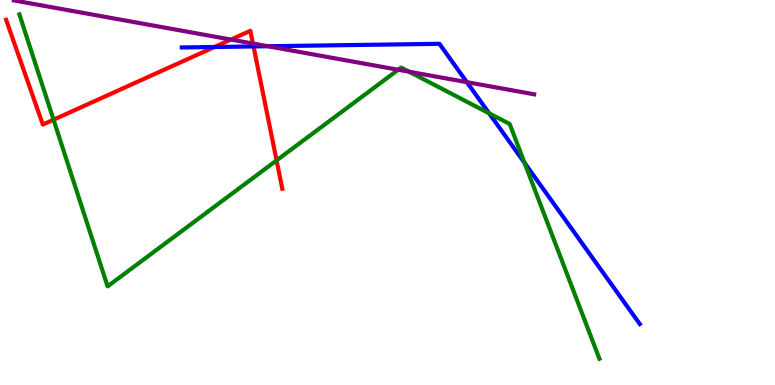[{'lines': ['blue', 'red'], 'intersections': [{'x': 2.77, 'y': 8.78}, {'x': 3.27, 'y': 8.79}]}, {'lines': ['green', 'red'], 'intersections': [{'x': 0.691, 'y': 6.89}, {'x': 3.57, 'y': 5.83}]}, {'lines': ['purple', 'red'], 'intersections': [{'x': 2.98, 'y': 8.97}, {'x': 3.26, 'y': 8.87}]}, {'lines': ['blue', 'green'], 'intersections': [{'x': 6.31, 'y': 7.06}, {'x': 6.77, 'y': 5.77}]}, {'lines': ['blue', 'purple'], 'intersections': [{'x': 3.46, 'y': 8.8}, {'x': 6.02, 'y': 7.87}]}, {'lines': ['green', 'purple'], 'intersections': [{'x': 5.14, 'y': 8.19}, {'x': 5.28, 'y': 8.14}]}]